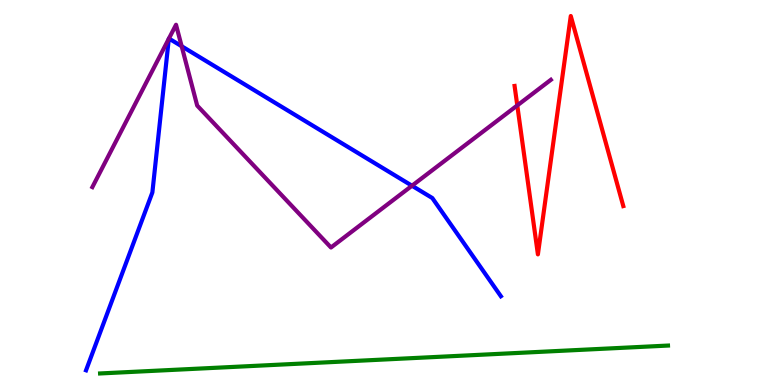[{'lines': ['blue', 'red'], 'intersections': []}, {'lines': ['green', 'red'], 'intersections': []}, {'lines': ['purple', 'red'], 'intersections': [{'x': 6.67, 'y': 7.26}]}, {'lines': ['blue', 'green'], 'intersections': []}, {'lines': ['blue', 'purple'], 'intersections': [{'x': 2.18, 'y': 8.99}, {'x': 2.18, 'y': 9.0}, {'x': 2.34, 'y': 8.8}, {'x': 5.32, 'y': 5.18}]}, {'lines': ['green', 'purple'], 'intersections': []}]